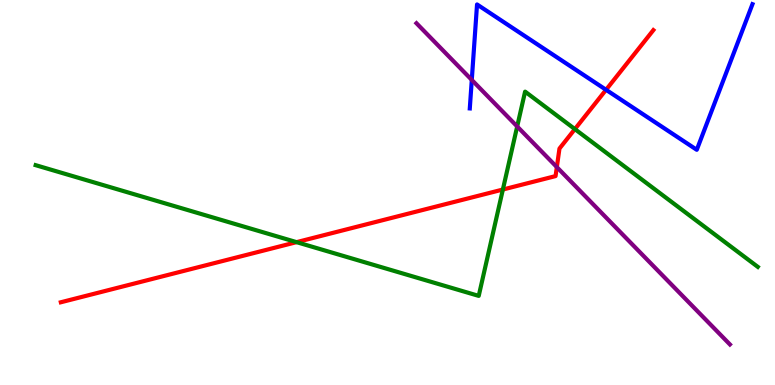[{'lines': ['blue', 'red'], 'intersections': [{'x': 7.82, 'y': 7.67}]}, {'lines': ['green', 'red'], 'intersections': [{'x': 3.83, 'y': 3.71}, {'x': 6.49, 'y': 5.08}, {'x': 7.42, 'y': 6.65}]}, {'lines': ['purple', 'red'], 'intersections': [{'x': 7.19, 'y': 5.66}]}, {'lines': ['blue', 'green'], 'intersections': []}, {'lines': ['blue', 'purple'], 'intersections': [{'x': 6.09, 'y': 7.92}]}, {'lines': ['green', 'purple'], 'intersections': [{'x': 6.67, 'y': 6.72}]}]